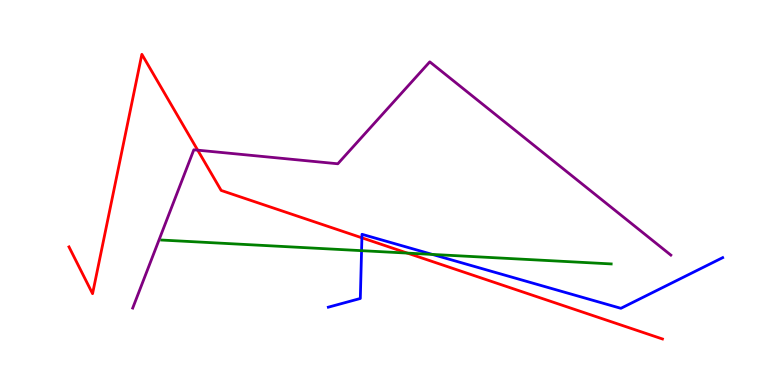[{'lines': ['blue', 'red'], 'intersections': [{'x': 4.67, 'y': 3.82}]}, {'lines': ['green', 'red'], 'intersections': [{'x': 5.26, 'y': 3.43}]}, {'lines': ['purple', 'red'], 'intersections': [{'x': 2.55, 'y': 6.1}]}, {'lines': ['blue', 'green'], 'intersections': [{'x': 4.67, 'y': 3.49}, {'x': 5.58, 'y': 3.39}]}, {'lines': ['blue', 'purple'], 'intersections': []}, {'lines': ['green', 'purple'], 'intersections': []}]